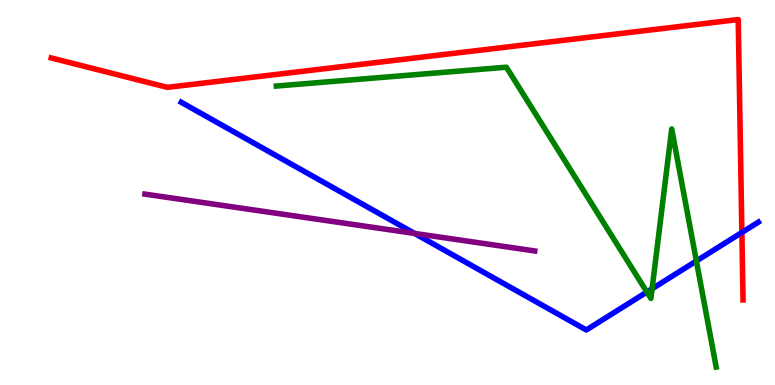[{'lines': ['blue', 'red'], 'intersections': [{'x': 9.57, 'y': 3.96}]}, {'lines': ['green', 'red'], 'intersections': []}, {'lines': ['purple', 'red'], 'intersections': []}, {'lines': ['blue', 'green'], 'intersections': [{'x': 8.35, 'y': 2.42}, {'x': 8.41, 'y': 2.5}, {'x': 8.99, 'y': 3.22}]}, {'lines': ['blue', 'purple'], 'intersections': [{'x': 5.35, 'y': 3.94}]}, {'lines': ['green', 'purple'], 'intersections': []}]